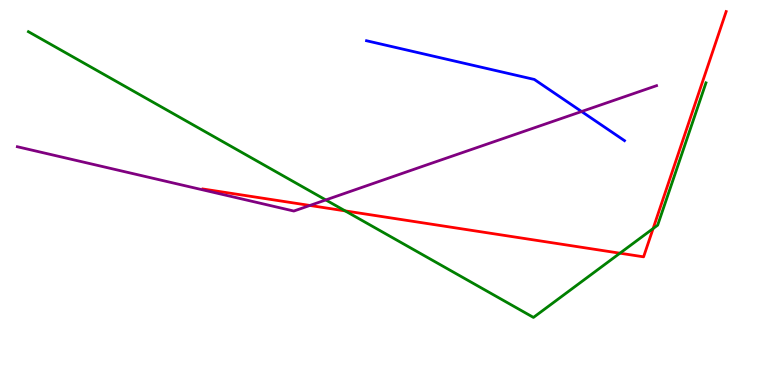[{'lines': ['blue', 'red'], 'intersections': []}, {'lines': ['green', 'red'], 'intersections': [{'x': 4.45, 'y': 4.52}, {'x': 8.0, 'y': 3.42}, {'x': 8.43, 'y': 4.06}]}, {'lines': ['purple', 'red'], 'intersections': [{'x': 4.0, 'y': 4.66}]}, {'lines': ['blue', 'green'], 'intersections': []}, {'lines': ['blue', 'purple'], 'intersections': [{'x': 7.5, 'y': 7.1}]}, {'lines': ['green', 'purple'], 'intersections': [{'x': 4.2, 'y': 4.81}]}]